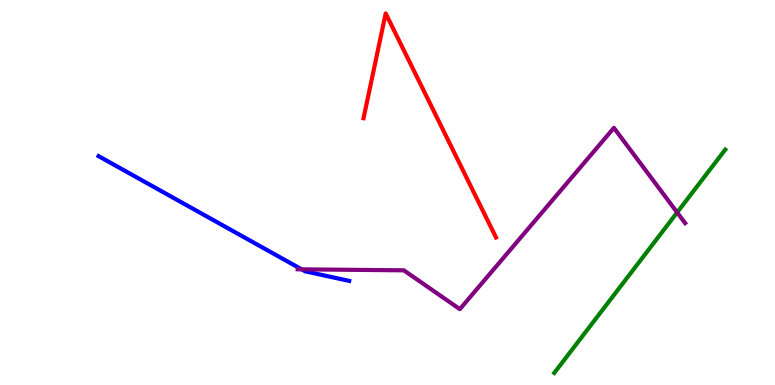[{'lines': ['blue', 'red'], 'intersections': []}, {'lines': ['green', 'red'], 'intersections': []}, {'lines': ['purple', 'red'], 'intersections': []}, {'lines': ['blue', 'green'], 'intersections': []}, {'lines': ['blue', 'purple'], 'intersections': [{'x': 3.89, 'y': 3.0}]}, {'lines': ['green', 'purple'], 'intersections': [{'x': 8.74, 'y': 4.48}]}]